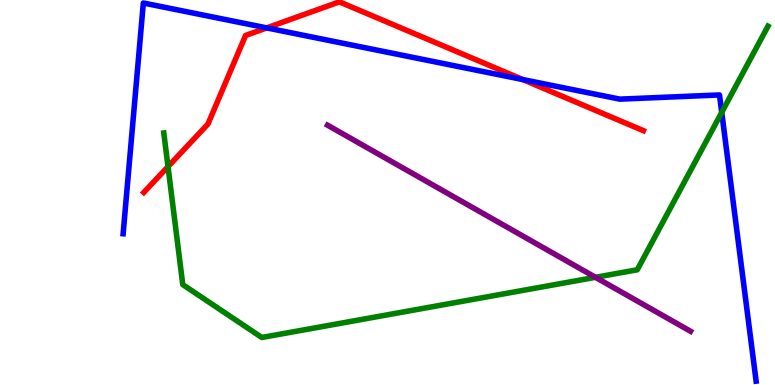[{'lines': ['blue', 'red'], 'intersections': [{'x': 3.44, 'y': 9.28}, {'x': 6.75, 'y': 7.93}]}, {'lines': ['green', 'red'], 'intersections': [{'x': 2.17, 'y': 5.67}]}, {'lines': ['purple', 'red'], 'intersections': []}, {'lines': ['blue', 'green'], 'intersections': [{'x': 9.31, 'y': 7.08}]}, {'lines': ['blue', 'purple'], 'intersections': []}, {'lines': ['green', 'purple'], 'intersections': [{'x': 7.68, 'y': 2.8}]}]